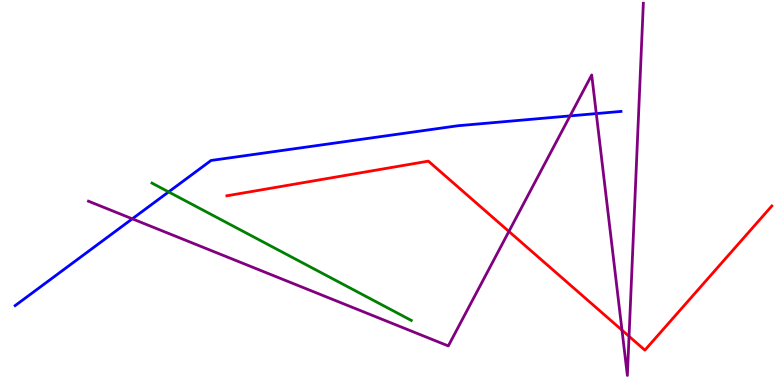[{'lines': ['blue', 'red'], 'intersections': []}, {'lines': ['green', 'red'], 'intersections': []}, {'lines': ['purple', 'red'], 'intersections': [{'x': 6.57, 'y': 3.99}, {'x': 8.03, 'y': 1.42}, {'x': 8.12, 'y': 1.26}]}, {'lines': ['blue', 'green'], 'intersections': [{'x': 2.18, 'y': 5.02}]}, {'lines': ['blue', 'purple'], 'intersections': [{'x': 1.71, 'y': 4.32}, {'x': 7.36, 'y': 6.99}, {'x': 7.69, 'y': 7.05}]}, {'lines': ['green', 'purple'], 'intersections': []}]